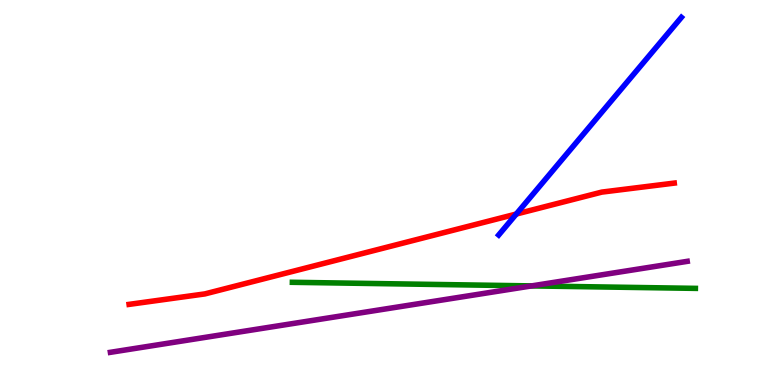[{'lines': ['blue', 'red'], 'intersections': [{'x': 6.66, 'y': 4.44}]}, {'lines': ['green', 'red'], 'intersections': []}, {'lines': ['purple', 'red'], 'intersections': []}, {'lines': ['blue', 'green'], 'intersections': []}, {'lines': ['blue', 'purple'], 'intersections': []}, {'lines': ['green', 'purple'], 'intersections': [{'x': 6.86, 'y': 2.57}]}]